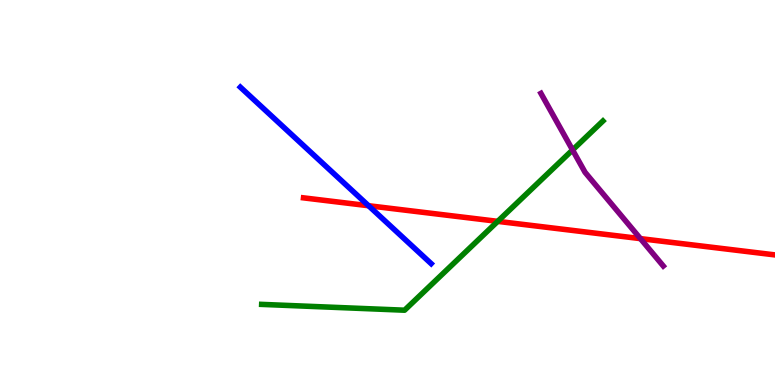[{'lines': ['blue', 'red'], 'intersections': [{'x': 4.76, 'y': 4.66}]}, {'lines': ['green', 'red'], 'intersections': [{'x': 6.42, 'y': 4.25}]}, {'lines': ['purple', 'red'], 'intersections': [{'x': 8.26, 'y': 3.8}]}, {'lines': ['blue', 'green'], 'intersections': []}, {'lines': ['blue', 'purple'], 'intersections': []}, {'lines': ['green', 'purple'], 'intersections': [{'x': 7.39, 'y': 6.1}]}]